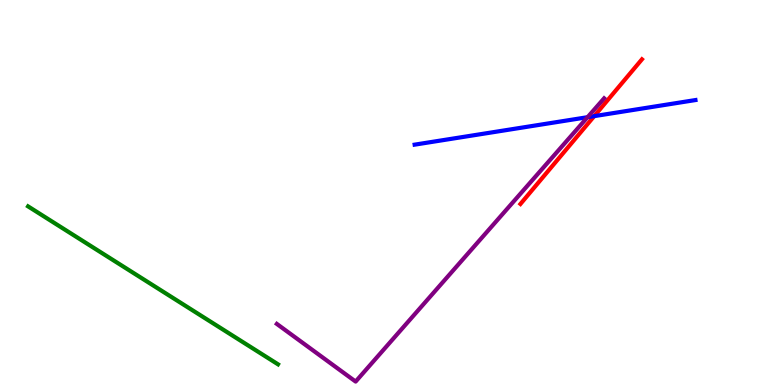[{'lines': ['blue', 'red'], 'intersections': [{'x': 7.67, 'y': 6.98}]}, {'lines': ['green', 'red'], 'intersections': []}, {'lines': ['purple', 'red'], 'intersections': []}, {'lines': ['blue', 'green'], 'intersections': []}, {'lines': ['blue', 'purple'], 'intersections': [{'x': 7.58, 'y': 6.96}]}, {'lines': ['green', 'purple'], 'intersections': []}]